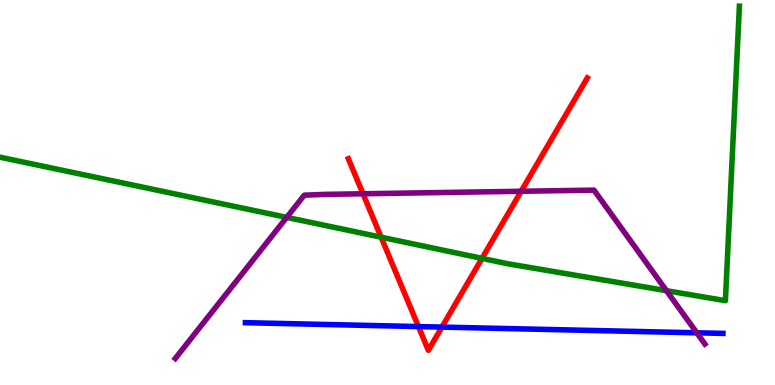[{'lines': ['blue', 'red'], 'intersections': [{'x': 5.4, 'y': 1.52}, {'x': 5.7, 'y': 1.5}]}, {'lines': ['green', 'red'], 'intersections': [{'x': 4.92, 'y': 3.84}, {'x': 6.22, 'y': 3.29}]}, {'lines': ['purple', 'red'], 'intersections': [{'x': 4.68, 'y': 4.97}, {'x': 6.72, 'y': 5.03}]}, {'lines': ['blue', 'green'], 'intersections': []}, {'lines': ['blue', 'purple'], 'intersections': [{'x': 8.99, 'y': 1.36}]}, {'lines': ['green', 'purple'], 'intersections': [{'x': 3.7, 'y': 4.35}, {'x': 8.6, 'y': 2.45}]}]